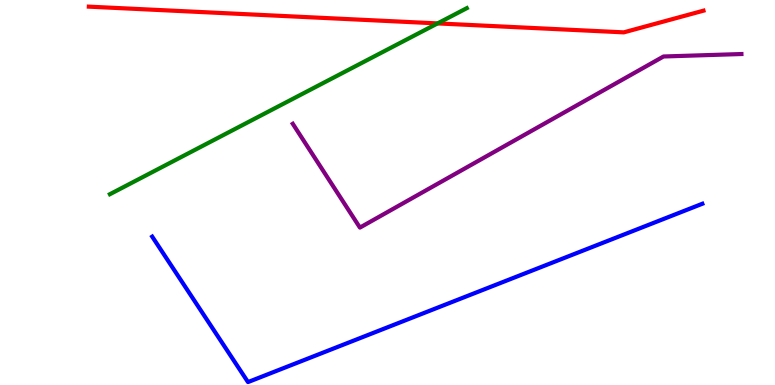[{'lines': ['blue', 'red'], 'intersections': []}, {'lines': ['green', 'red'], 'intersections': [{'x': 5.65, 'y': 9.39}]}, {'lines': ['purple', 'red'], 'intersections': []}, {'lines': ['blue', 'green'], 'intersections': []}, {'lines': ['blue', 'purple'], 'intersections': []}, {'lines': ['green', 'purple'], 'intersections': []}]